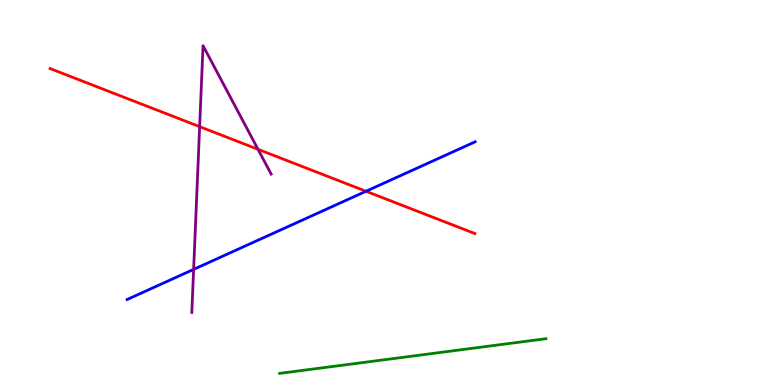[{'lines': ['blue', 'red'], 'intersections': [{'x': 4.72, 'y': 5.03}]}, {'lines': ['green', 'red'], 'intersections': []}, {'lines': ['purple', 'red'], 'intersections': [{'x': 2.58, 'y': 6.71}, {'x': 3.33, 'y': 6.12}]}, {'lines': ['blue', 'green'], 'intersections': []}, {'lines': ['blue', 'purple'], 'intersections': [{'x': 2.5, 'y': 3.0}]}, {'lines': ['green', 'purple'], 'intersections': []}]